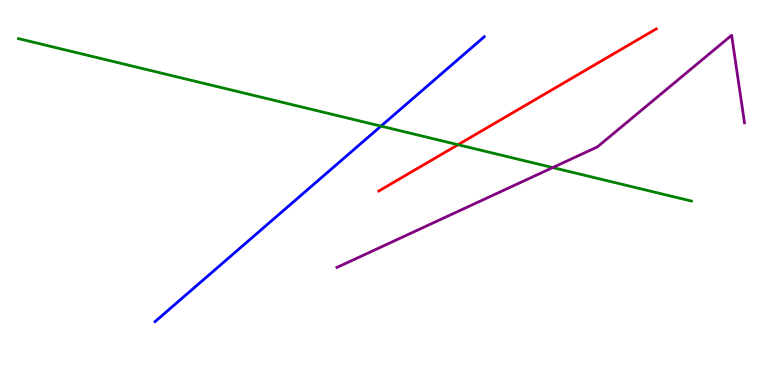[{'lines': ['blue', 'red'], 'intersections': []}, {'lines': ['green', 'red'], 'intersections': [{'x': 5.91, 'y': 6.24}]}, {'lines': ['purple', 'red'], 'intersections': []}, {'lines': ['blue', 'green'], 'intersections': [{'x': 4.92, 'y': 6.72}]}, {'lines': ['blue', 'purple'], 'intersections': []}, {'lines': ['green', 'purple'], 'intersections': [{'x': 7.13, 'y': 5.65}]}]